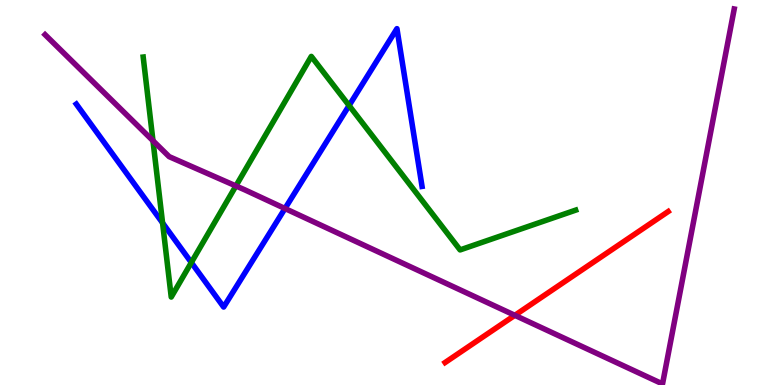[{'lines': ['blue', 'red'], 'intersections': []}, {'lines': ['green', 'red'], 'intersections': []}, {'lines': ['purple', 'red'], 'intersections': [{'x': 6.64, 'y': 1.81}]}, {'lines': ['blue', 'green'], 'intersections': [{'x': 2.1, 'y': 4.21}, {'x': 2.47, 'y': 3.18}, {'x': 4.5, 'y': 7.26}]}, {'lines': ['blue', 'purple'], 'intersections': [{'x': 3.68, 'y': 4.58}]}, {'lines': ['green', 'purple'], 'intersections': [{'x': 1.97, 'y': 6.34}, {'x': 3.04, 'y': 5.17}]}]